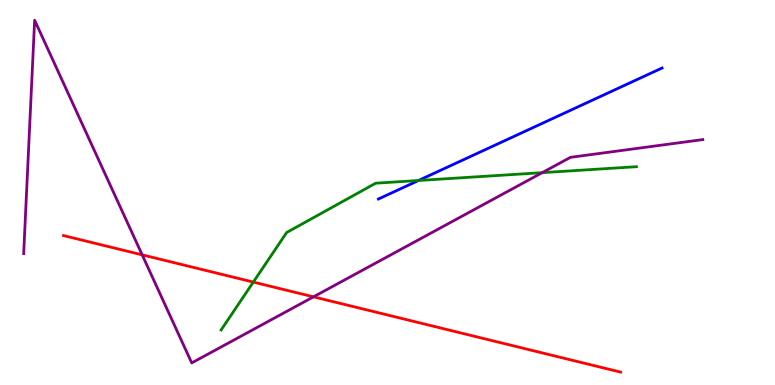[{'lines': ['blue', 'red'], 'intersections': []}, {'lines': ['green', 'red'], 'intersections': [{'x': 3.27, 'y': 2.67}]}, {'lines': ['purple', 'red'], 'intersections': [{'x': 1.83, 'y': 3.38}, {'x': 4.04, 'y': 2.29}]}, {'lines': ['blue', 'green'], 'intersections': [{'x': 5.4, 'y': 5.31}]}, {'lines': ['blue', 'purple'], 'intersections': []}, {'lines': ['green', 'purple'], 'intersections': [{'x': 7.0, 'y': 5.52}]}]